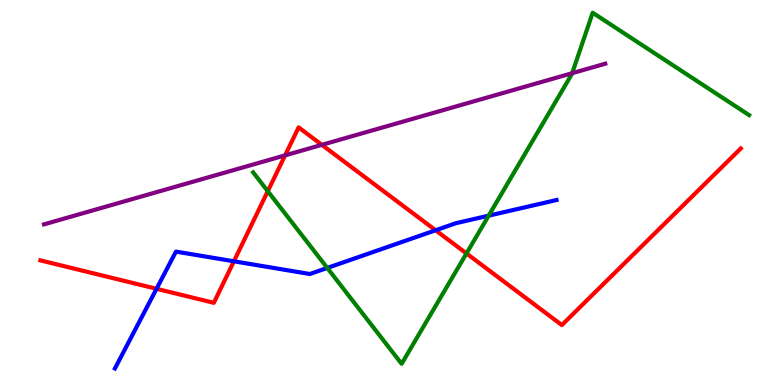[{'lines': ['blue', 'red'], 'intersections': [{'x': 2.02, 'y': 2.5}, {'x': 3.02, 'y': 3.21}, {'x': 5.62, 'y': 4.02}]}, {'lines': ['green', 'red'], 'intersections': [{'x': 3.46, 'y': 5.03}, {'x': 6.02, 'y': 3.42}]}, {'lines': ['purple', 'red'], 'intersections': [{'x': 3.68, 'y': 5.96}, {'x': 4.15, 'y': 6.24}]}, {'lines': ['blue', 'green'], 'intersections': [{'x': 4.22, 'y': 3.04}, {'x': 6.31, 'y': 4.4}]}, {'lines': ['blue', 'purple'], 'intersections': []}, {'lines': ['green', 'purple'], 'intersections': [{'x': 7.38, 'y': 8.1}]}]